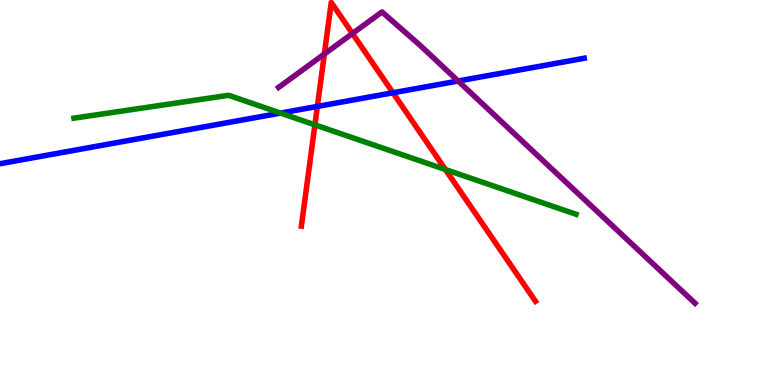[{'lines': ['blue', 'red'], 'intersections': [{'x': 4.09, 'y': 7.24}, {'x': 5.07, 'y': 7.59}]}, {'lines': ['green', 'red'], 'intersections': [{'x': 4.06, 'y': 6.76}, {'x': 5.75, 'y': 5.6}]}, {'lines': ['purple', 'red'], 'intersections': [{'x': 4.19, 'y': 8.6}, {'x': 4.55, 'y': 9.13}]}, {'lines': ['blue', 'green'], 'intersections': [{'x': 3.62, 'y': 7.06}]}, {'lines': ['blue', 'purple'], 'intersections': [{'x': 5.91, 'y': 7.9}]}, {'lines': ['green', 'purple'], 'intersections': []}]